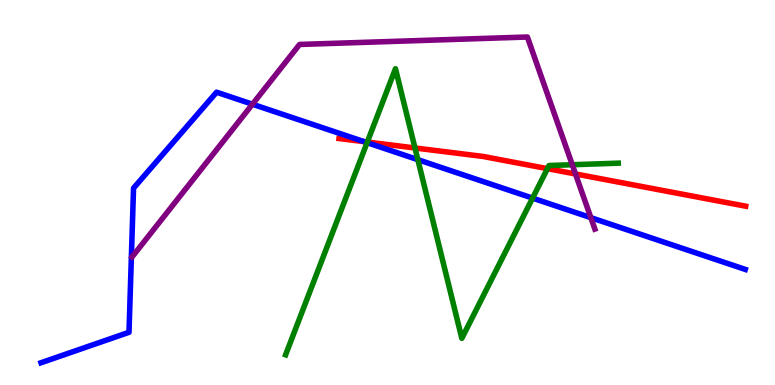[{'lines': ['blue', 'red'], 'intersections': [{'x': 4.7, 'y': 6.32}]}, {'lines': ['green', 'red'], 'intersections': [{'x': 4.74, 'y': 6.31}, {'x': 5.35, 'y': 6.16}, {'x': 7.06, 'y': 5.62}]}, {'lines': ['purple', 'red'], 'intersections': [{'x': 7.43, 'y': 5.48}]}, {'lines': ['blue', 'green'], 'intersections': [{'x': 4.74, 'y': 6.29}, {'x': 5.39, 'y': 5.85}, {'x': 6.87, 'y': 4.85}]}, {'lines': ['blue', 'purple'], 'intersections': [{'x': 3.26, 'y': 7.29}, {'x': 7.62, 'y': 4.35}]}, {'lines': ['green', 'purple'], 'intersections': [{'x': 7.38, 'y': 5.72}]}]